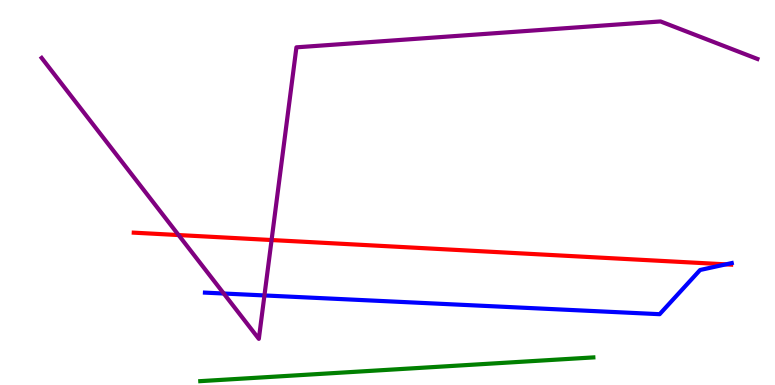[{'lines': ['blue', 'red'], 'intersections': [{'x': 9.37, 'y': 3.13}]}, {'lines': ['green', 'red'], 'intersections': []}, {'lines': ['purple', 'red'], 'intersections': [{'x': 2.3, 'y': 3.89}, {'x': 3.5, 'y': 3.77}]}, {'lines': ['blue', 'green'], 'intersections': []}, {'lines': ['blue', 'purple'], 'intersections': [{'x': 2.89, 'y': 2.38}, {'x': 3.41, 'y': 2.33}]}, {'lines': ['green', 'purple'], 'intersections': []}]